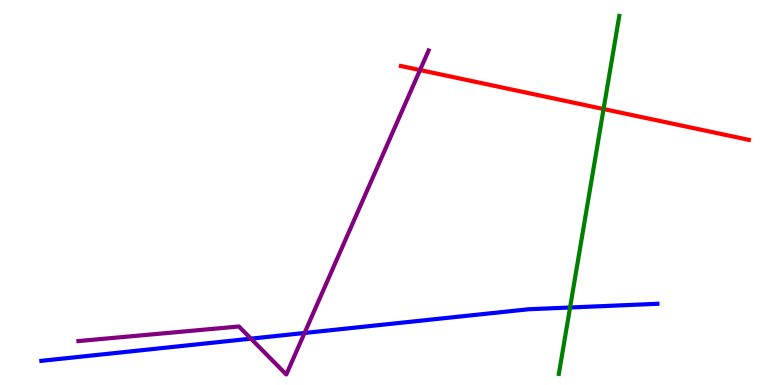[{'lines': ['blue', 'red'], 'intersections': []}, {'lines': ['green', 'red'], 'intersections': [{'x': 7.79, 'y': 7.17}]}, {'lines': ['purple', 'red'], 'intersections': [{'x': 5.42, 'y': 8.18}]}, {'lines': ['blue', 'green'], 'intersections': [{'x': 7.36, 'y': 2.01}]}, {'lines': ['blue', 'purple'], 'intersections': [{'x': 3.24, 'y': 1.2}, {'x': 3.93, 'y': 1.35}]}, {'lines': ['green', 'purple'], 'intersections': []}]